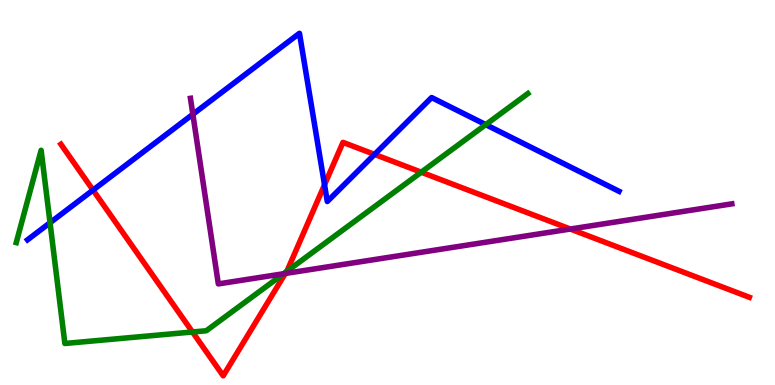[{'lines': ['blue', 'red'], 'intersections': [{'x': 1.2, 'y': 5.06}, {'x': 4.19, 'y': 5.2}, {'x': 4.83, 'y': 5.99}]}, {'lines': ['green', 'red'], 'intersections': [{'x': 2.48, 'y': 1.38}, {'x': 3.7, 'y': 2.94}, {'x': 5.44, 'y': 5.53}]}, {'lines': ['purple', 'red'], 'intersections': [{'x': 3.68, 'y': 2.9}, {'x': 7.36, 'y': 4.05}]}, {'lines': ['blue', 'green'], 'intersections': [{'x': 0.646, 'y': 4.21}, {'x': 6.27, 'y': 6.76}]}, {'lines': ['blue', 'purple'], 'intersections': [{'x': 2.49, 'y': 7.03}]}, {'lines': ['green', 'purple'], 'intersections': [{'x': 3.66, 'y': 2.89}]}]